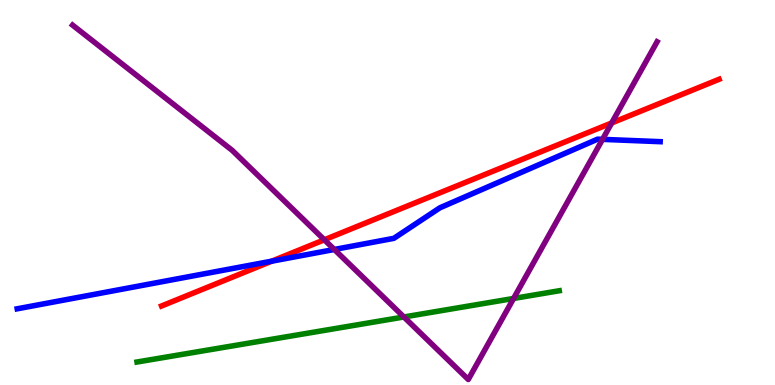[{'lines': ['blue', 'red'], 'intersections': [{'x': 3.51, 'y': 3.22}]}, {'lines': ['green', 'red'], 'intersections': []}, {'lines': ['purple', 'red'], 'intersections': [{'x': 4.19, 'y': 3.77}, {'x': 7.89, 'y': 6.81}]}, {'lines': ['blue', 'green'], 'intersections': []}, {'lines': ['blue', 'purple'], 'intersections': [{'x': 4.31, 'y': 3.52}, {'x': 7.77, 'y': 6.38}]}, {'lines': ['green', 'purple'], 'intersections': [{'x': 5.21, 'y': 1.77}, {'x': 6.63, 'y': 2.25}]}]